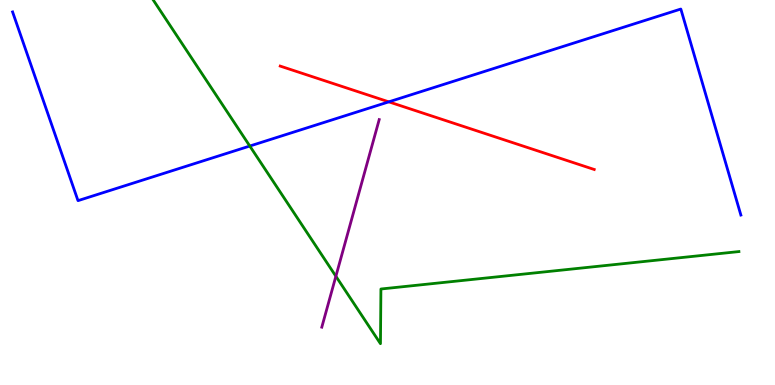[{'lines': ['blue', 'red'], 'intersections': [{'x': 5.02, 'y': 7.35}]}, {'lines': ['green', 'red'], 'intersections': []}, {'lines': ['purple', 'red'], 'intersections': []}, {'lines': ['blue', 'green'], 'intersections': [{'x': 3.22, 'y': 6.21}]}, {'lines': ['blue', 'purple'], 'intersections': []}, {'lines': ['green', 'purple'], 'intersections': [{'x': 4.33, 'y': 2.82}]}]